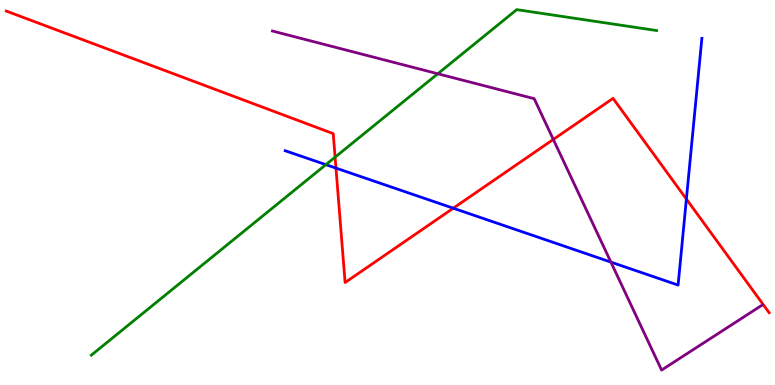[{'lines': ['blue', 'red'], 'intersections': [{'x': 4.34, 'y': 5.63}, {'x': 5.85, 'y': 4.59}, {'x': 8.86, 'y': 4.83}]}, {'lines': ['green', 'red'], 'intersections': [{'x': 4.32, 'y': 5.92}]}, {'lines': ['purple', 'red'], 'intersections': [{'x': 7.14, 'y': 6.38}]}, {'lines': ['blue', 'green'], 'intersections': [{'x': 4.2, 'y': 5.72}]}, {'lines': ['blue', 'purple'], 'intersections': [{'x': 7.88, 'y': 3.19}]}, {'lines': ['green', 'purple'], 'intersections': [{'x': 5.65, 'y': 8.08}]}]